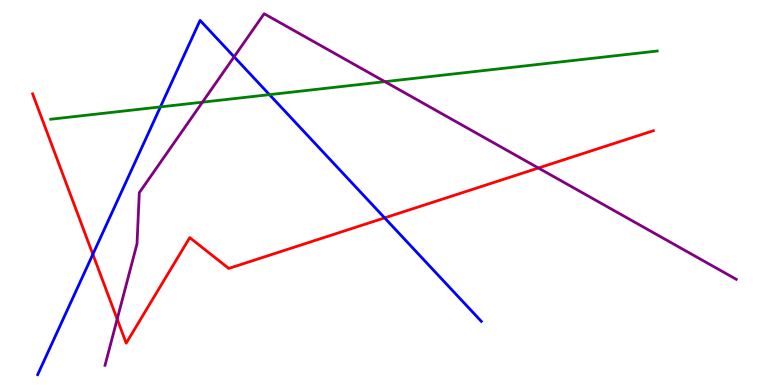[{'lines': ['blue', 'red'], 'intersections': [{'x': 1.2, 'y': 3.4}, {'x': 4.96, 'y': 4.34}]}, {'lines': ['green', 'red'], 'intersections': []}, {'lines': ['purple', 'red'], 'intersections': [{'x': 1.51, 'y': 1.71}, {'x': 6.95, 'y': 5.64}]}, {'lines': ['blue', 'green'], 'intersections': [{'x': 2.07, 'y': 7.22}, {'x': 3.48, 'y': 7.54}]}, {'lines': ['blue', 'purple'], 'intersections': [{'x': 3.02, 'y': 8.52}]}, {'lines': ['green', 'purple'], 'intersections': [{'x': 2.61, 'y': 7.35}, {'x': 4.97, 'y': 7.88}]}]